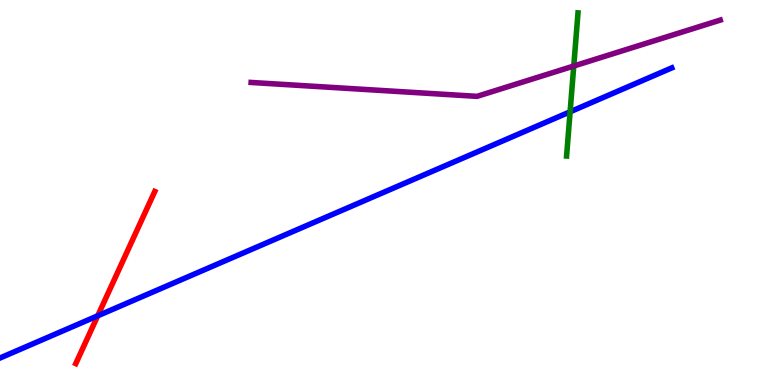[{'lines': ['blue', 'red'], 'intersections': [{'x': 1.26, 'y': 1.8}]}, {'lines': ['green', 'red'], 'intersections': []}, {'lines': ['purple', 'red'], 'intersections': []}, {'lines': ['blue', 'green'], 'intersections': [{'x': 7.36, 'y': 7.1}]}, {'lines': ['blue', 'purple'], 'intersections': []}, {'lines': ['green', 'purple'], 'intersections': [{'x': 7.4, 'y': 8.28}]}]